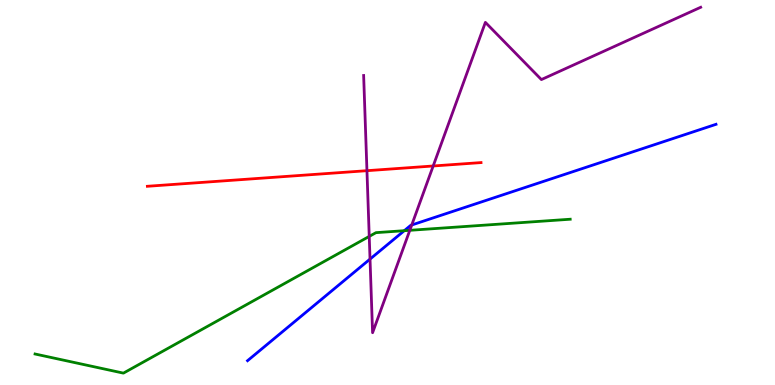[{'lines': ['blue', 'red'], 'intersections': []}, {'lines': ['green', 'red'], 'intersections': []}, {'lines': ['purple', 'red'], 'intersections': [{'x': 4.73, 'y': 5.57}, {'x': 5.59, 'y': 5.69}]}, {'lines': ['blue', 'green'], 'intersections': [{'x': 5.22, 'y': 4.01}]}, {'lines': ['blue', 'purple'], 'intersections': [{'x': 4.77, 'y': 3.27}, {'x': 5.31, 'y': 4.16}]}, {'lines': ['green', 'purple'], 'intersections': [{'x': 4.76, 'y': 3.86}, {'x': 5.29, 'y': 4.02}]}]